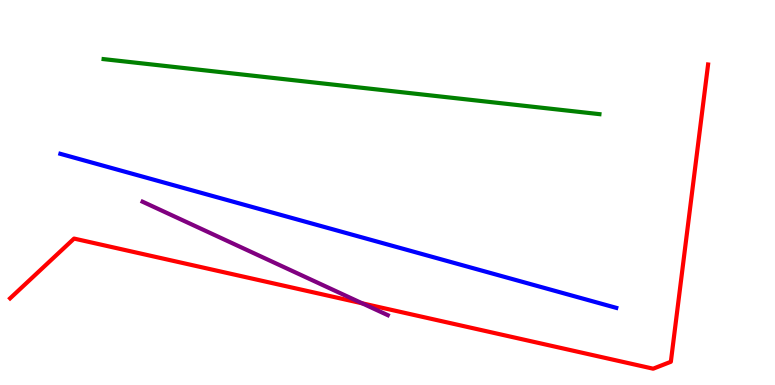[{'lines': ['blue', 'red'], 'intersections': []}, {'lines': ['green', 'red'], 'intersections': []}, {'lines': ['purple', 'red'], 'intersections': [{'x': 4.67, 'y': 2.12}]}, {'lines': ['blue', 'green'], 'intersections': []}, {'lines': ['blue', 'purple'], 'intersections': []}, {'lines': ['green', 'purple'], 'intersections': []}]